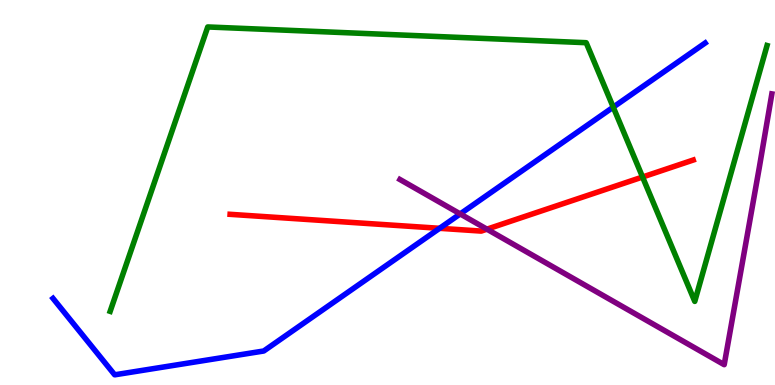[{'lines': ['blue', 'red'], 'intersections': [{'x': 5.67, 'y': 4.07}]}, {'lines': ['green', 'red'], 'intersections': [{'x': 8.29, 'y': 5.4}]}, {'lines': ['purple', 'red'], 'intersections': [{'x': 6.28, 'y': 4.05}]}, {'lines': ['blue', 'green'], 'intersections': [{'x': 7.91, 'y': 7.22}]}, {'lines': ['blue', 'purple'], 'intersections': [{'x': 5.94, 'y': 4.44}]}, {'lines': ['green', 'purple'], 'intersections': []}]